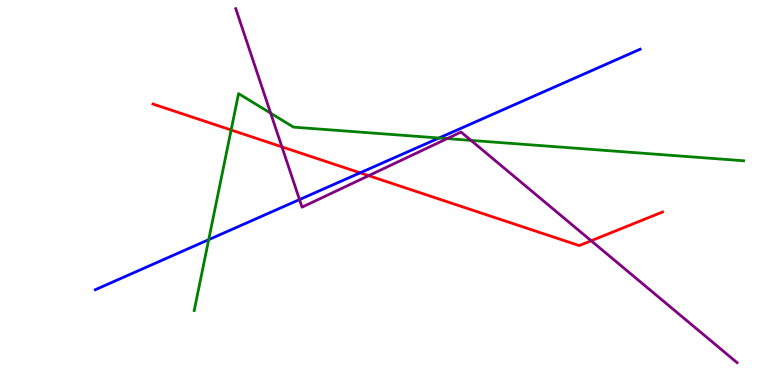[{'lines': ['blue', 'red'], 'intersections': [{'x': 4.65, 'y': 5.51}]}, {'lines': ['green', 'red'], 'intersections': [{'x': 2.98, 'y': 6.62}]}, {'lines': ['purple', 'red'], 'intersections': [{'x': 3.64, 'y': 6.19}, {'x': 4.76, 'y': 5.44}, {'x': 7.63, 'y': 3.75}]}, {'lines': ['blue', 'green'], 'intersections': [{'x': 2.69, 'y': 3.78}, {'x': 5.66, 'y': 6.42}]}, {'lines': ['blue', 'purple'], 'intersections': [{'x': 3.86, 'y': 4.82}]}, {'lines': ['green', 'purple'], 'intersections': [{'x': 3.49, 'y': 7.06}, {'x': 5.77, 'y': 6.4}, {'x': 6.08, 'y': 6.35}]}]